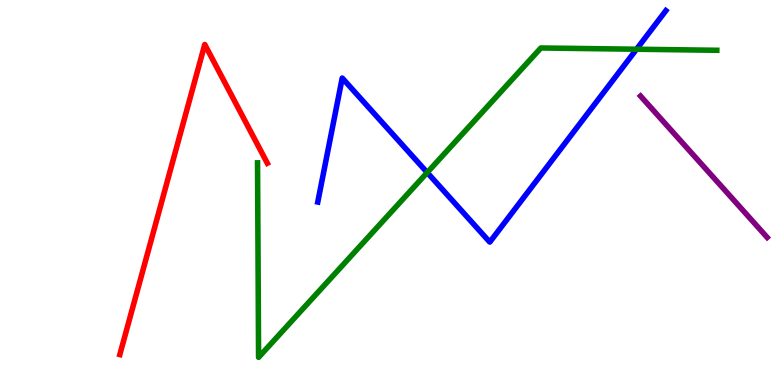[{'lines': ['blue', 'red'], 'intersections': []}, {'lines': ['green', 'red'], 'intersections': []}, {'lines': ['purple', 'red'], 'intersections': []}, {'lines': ['blue', 'green'], 'intersections': [{'x': 5.51, 'y': 5.52}, {'x': 8.21, 'y': 8.72}]}, {'lines': ['blue', 'purple'], 'intersections': []}, {'lines': ['green', 'purple'], 'intersections': []}]